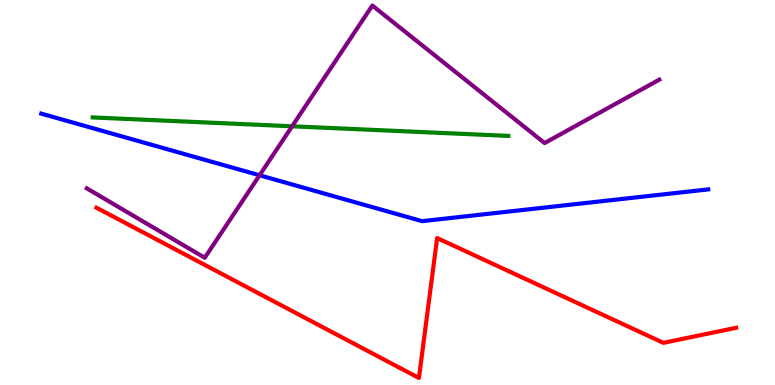[{'lines': ['blue', 'red'], 'intersections': []}, {'lines': ['green', 'red'], 'intersections': []}, {'lines': ['purple', 'red'], 'intersections': []}, {'lines': ['blue', 'green'], 'intersections': []}, {'lines': ['blue', 'purple'], 'intersections': [{'x': 3.35, 'y': 5.45}]}, {'lines': ['green', 'purple'], 'intersections': [{'x': 3.77, 'y': 6.72}]}]